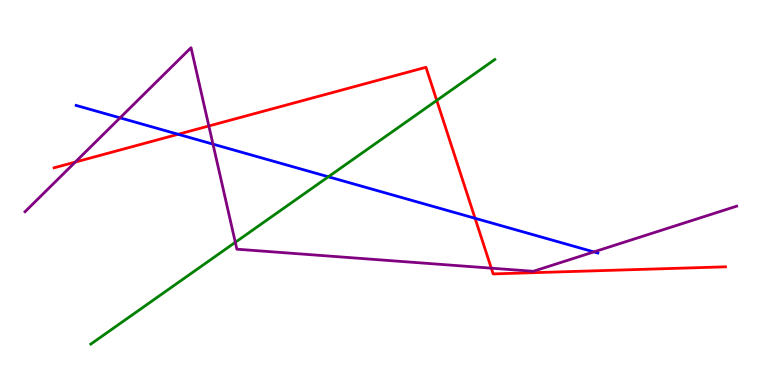[{'lines': ['blue', 'red'], 'intersections': [{'x': 2.3, 'y': 6.51}, {'x': 6.13, 'y': 4.33}]}, {'lines': ['green', 'red'], 'intersections': [{'x': 5.64, 'y': 7.39}]}, {'lines': ['purple', 'red'], 'intersections': [{'x': 0.971, 'y': 5.79}, {'x': 2.69, 'y': 6.73}, {'x': 6.34, 'y': 3.03}]}, {'lines': ['blue', 'green'], 'intersections': [{'x': 4.24, 'y': 5.41}]}, {'lines': ['blue', 'purple'], 'intersections': [{'x': 1.55, 'y': 6.94}, {'x': 2.75, 'y': 6.26}, {'x': 7.66, 'y': 3.46}]}, {'lines': ['green', 'purple'], 'intersections': [{'x': 3.04, 'y': 3.71}]}]